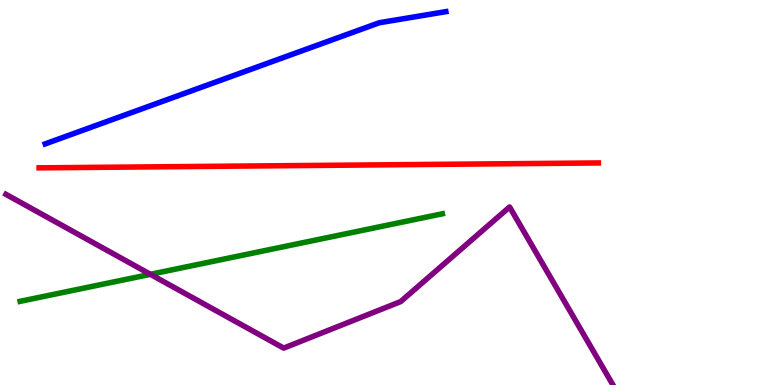[{'lines': ['blue', 'red'], 'intersections': []}, {'lines': ['green', 'red'], 'intersections': []}, {'lines': ['purple', 'red'], 'intersections': []}, {'lines': ['blue', 'green'], 'intersections': []}, {'lines': ['blue', 'purple'], 'intersections': []}, {'lines': ['green', 'purple'], 'intersections': [{'x': 1.94, 'y': 2.87}]}]